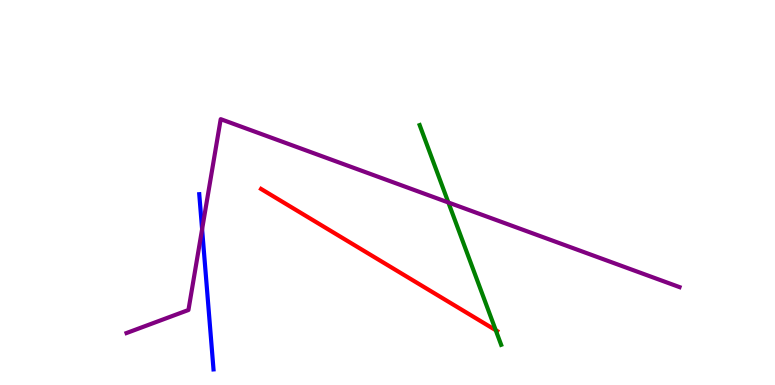[{'lines': ['blue', 'red'], 'intersections': []}, {'lines': ['green', 'red'], 'intersections': [{'x': 6.4, 'y': 1.42}]}, {'lines': ['purple', 'red'], 'intersections': []}, {'lines': ['blue', 'green'], 'intersections': []}, {'lines': ['blue', 'purple'], 'intersections': [{'x': 2.61, 'y': 4.05}]}, {'lines': ['green', 'purple'], 'intersections': [{'x': 5.79, 'y': 4.74}]}]